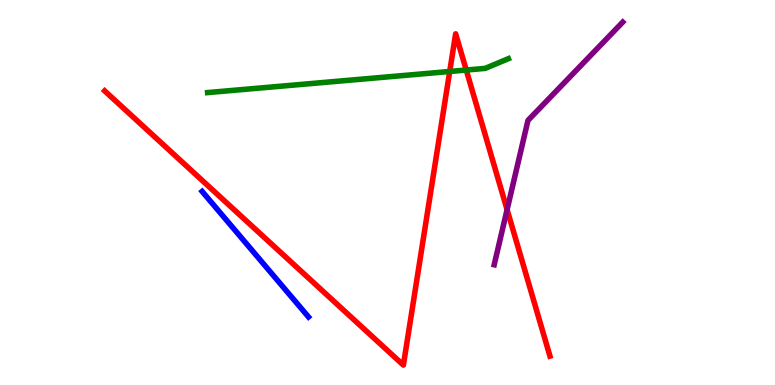[{'lines': ['blue', 'red'], 'intersections': []}, {'lines': ['green', 'red'], 'intersections': [{'x': 5.8, 'y': 8.14}, {'x': 6.02, 'y': 8.18}]}, {'lines': ['purple', 'red'], 'intersections': [{'x': 6.54, 'y': 4.55}]}, {'lines': ['blue', 'green'], 'intersections': []}, {'lines': ['blue', 'purple'], 'intersections': []}, {'lines': ['green', 'purple'], 'intersections': []}]